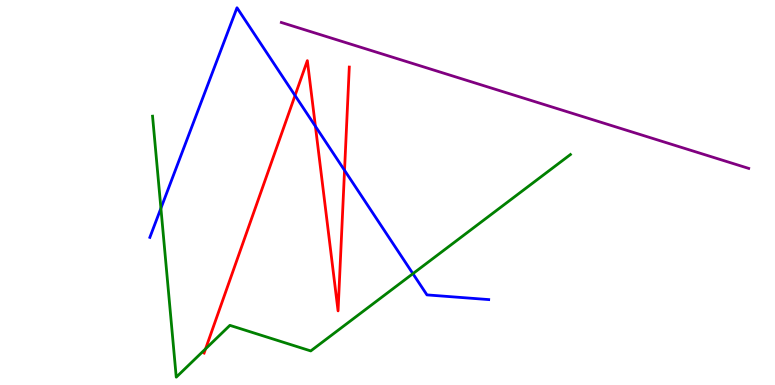[{'lines': ['blue', 'red'], 'intersections': [{'x': 3.81, 'y': 7.52}, {'x': 4.07, 'y': 6.72}, {'x': 4.45, 'y': 5.58}]}, {'lines': ['green', 'red'], 'intersections': [{'x': 2.65, 'y': 0.939}]}, {'lines': ['purple', 'red'], 'intersections': []}, {'lines': ['blue', 'green'], 'intersections': [{'x': 2.08, 'y': 4.59}, {'x': 5.33, 'y': 2.89}]}, {'lines': ['blue', 'purple'], 'intersections': []}, {'lines': ['green', 'purple'], 'intersections': []}]